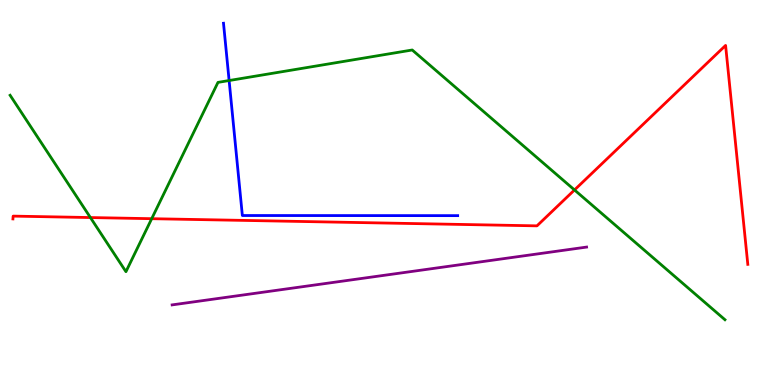[{'lines': ['blue', 'red'], 'intersections': []}, {'lines': ['green', 'red'], 'intersections': [{'x': 1.17, 'y': 4.35}, {'x': 1.96, 'y': 4.32}, {'x': 7.41, 'y': 5.07}]}, {'lines': ['purple', 'red'], 'intersections': []}, {'lines': ['blue', 'green'], 'intersections': [{'x': 2.96, 'y': 7.91}]}, {'lines': ['blue', 'purple'], 'intersections': []}, {'lines': ['green', 'purple'], 'intersections': []}]